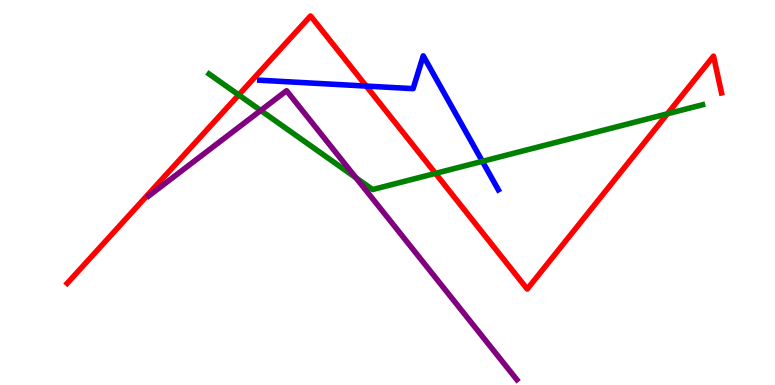[{'lines': ['blue', 'red'], 'intersections': [{'x': 4.73, 'y': 7.76}]}, {'lines': ['green', 'red'], 'intersections': [{'x': 3.08, 'y': 7.53}, {'x': 5.62, 'y': 5.5}, {'x': 8.61, 'y': 7.04}]}, {'lines': ['purple', 'red'], 'intersections': []}, {'lines': ['blue', 'green'], 'intersections': [{'x': 6.22, 'y': 5.81}]}, {'lines': ['blue', 'purple'], 'intersections': []}, {'lines': ['green', 'purple'], 'intersections': [{'x': 3.36, 'y': 7.13}, {'x': 4.59, 'y': 5.38}]}]